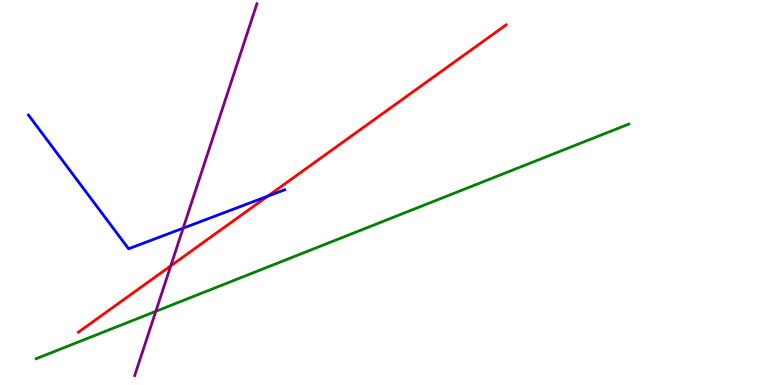[{'lines': ['blue', 'red'], 'intersections': [{'x': 3.45, 'y': 4.9}]}, {'lines': ['green', 'red'], 'intersections': []}, {'lines': ['purple', 'red'], 'intersections': [{'x': 2.2, 'y': 3.1}]}, {'lines': ['blue', 'green'], 'intersections': []}, {'lines': ['blue', 'purple'], 'intersections': [{'x': 2.36, 'y': 4.07}]}, {'lines': ['green', 'purple'], 'intersections': [{'x': 2.01, 'y': 1.91}]}]